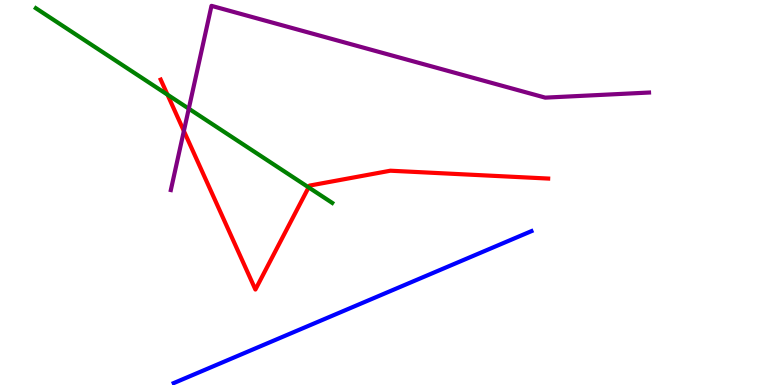[{'lines': ['blue', 'red'], 'intersections': []}, {'lines': ['green', 'red'], 'intersections': [{'x': 2.16, 'y': 7.54}, {'x': 3.98, 'y': 5.13}]}, {'lines': ['purple', 'red'], 'intersections': [{'x': 2.37, 'y': 6.6}]}, {'lines': ['blue', 'green'], 'intersections': []}, {'lines': ['blue', 'purple'], 'intersections': []}, {'lines': ['green', 'purple'], 'intersections': [{'x': 2.44, 'y': 7.18}]}]